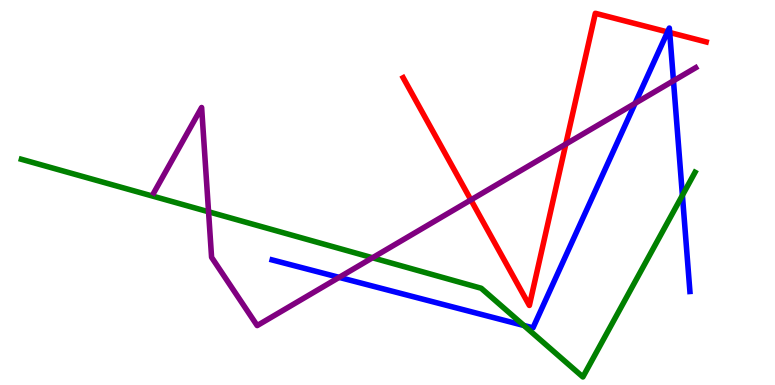[{'lines': ['blue', 'red'], 'intersections': [{'x': 8.61, 'y': 9.17}, {'x': 8.64, 'y': 9.16}]}, {'lines': ['green', 'red'], 'intersections': []}, {'lines': ['purple', 'red'], 'intersections': [{'x': 6.08, 'y': 4.81}, {'x': 7.3, 'y': 6.26}]}, {'lines': ['blue', 'green'], 'intersections': [{'x': 6.76, 'y': 1.55}, {'x': 8.81, 'y': 4.93}]}, {'lines': ['blue', 'purple'], 'intersections': [{'x': 4.38, 'y': 2.8}, {'x': 8.19, 'y': 7.32}, {'x': 8.69, 'y': 7.9}]}, {'lines': ['green', 'purple'], 'intersections': [{'x': 2.69, 'y': 4.5}, {'x': 4.81, 'y': 3.3}]}]